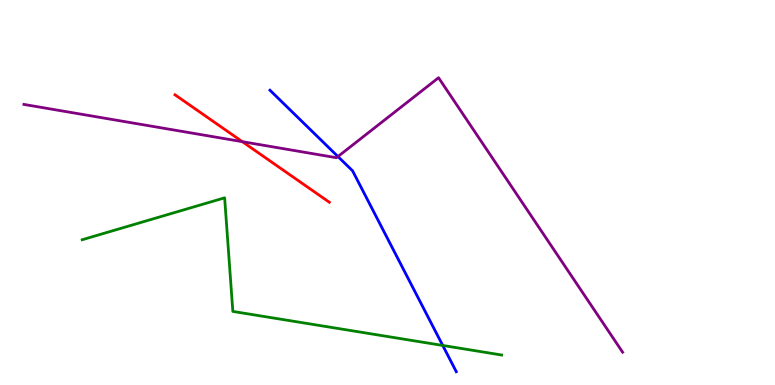[{'lines': ['blue', 'red'], 'intersections': []}, {'lines': ['green', 'red'], 'intersections': []}, {'lines': ['purple', 'red'], 'intersections': [{'x': 3.13, 'y': 6.32}]}, {'lines': ['blue', 'green'], 'intersections': [{'x': 5.71, 'y': 1.03}]}, {'lines': ['blue', 'purple'], 'intersections': [{'x': 4.36, 'y': 5.93}]}, {'lines': ['green', 'purple'], 'intersections': []}]